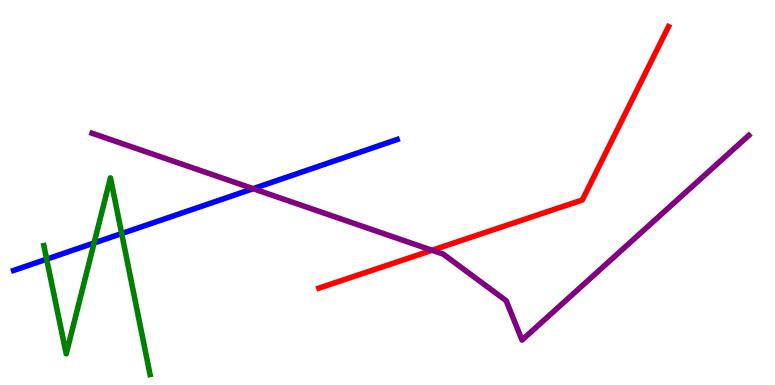[{'lines': ['blue', 'red'], 'intersections': []}, {'lines': ['green', 'red'], 'intersections': []}, {'lines': ['purple', 'red'], 'intersections': [{'x': 5.57, 'y': 3.5}]}, {'lines': ['blue', 'green'], 'intersections': [{'x': 0.602, 'y': 3.27}, {'x': 1.21, 'y': 3.69}, {'x': 1.57, 'y': 3.93}]}, {'lines': ['blue', 'purple'], 'intersections': [{'x': 3.27, 'y': 5.1}]}, {'lines': ['green', 'purple'], 'intersections': []}]